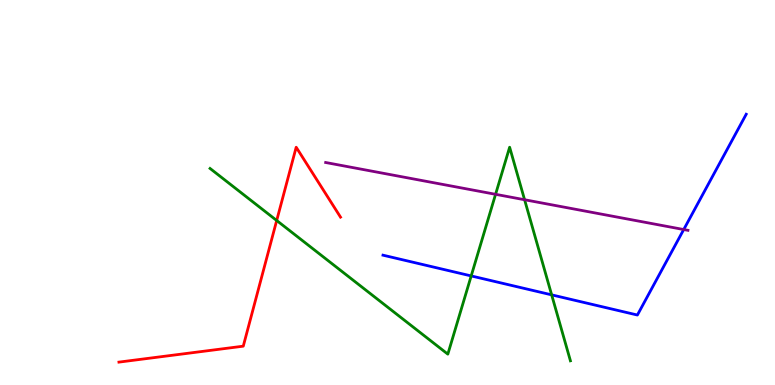[{'lines': ['blue', 'red'], 'intersections': []}, {'lines': ['green', 'red'], 'intersections': [{'x': 3.57, 'y': 4.27}]}, {'lines': ['purple', 'red'], 'intersections': []}, {'lines': ['blue', 'green'], 'intersections': [{'x': 6.08, 'y': 2.83}, {'x': 7.12, 'y': 2.34}]}, {'lines': ['blue', 'purple'], 'intersections': [{'x': 8.82, 'y': 4.04}]}, {'lines': ['green', 'purple'], 'intersections': [{'x': 6.39, 'y': 4.95}, {'x': 6.77, 'y': 4.81}]}]